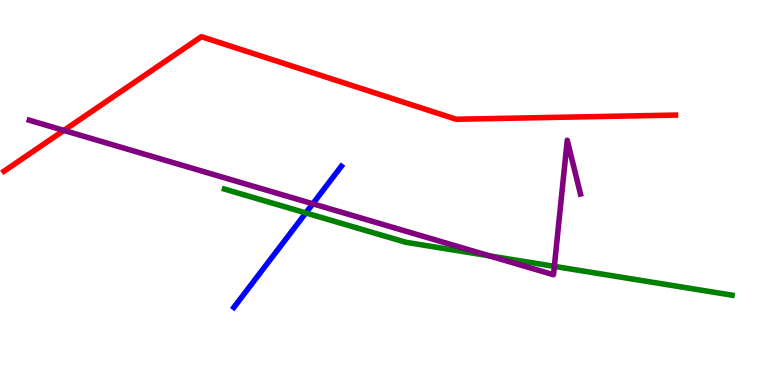[{'lines': ['blue', 'red'], 'intersections': []}, {'lines': ['green', 'red'], 'intersections': []}, {'lines': ['purple', 'red'], 'intersections': [{'x': 0.824, 'y': 6.61}]}, {'lines': ['blue', 'green'], 'intersections': [{'x': 3.95, 'y': 4.47}]}, {'lines': ['blue', 'purple'], 'intersections': [{'x': 4.04, 'y': 4.71}]}, {'lines': ['green', 'purple'], 'intersections': [{'x': 6.31, 'y': 3.36}, {'x': 7.15, 'y': 3.08}]}]